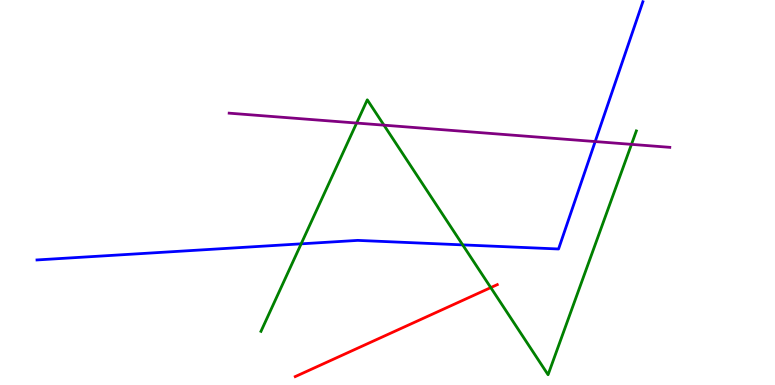[{'lines': ['blue', 'red'], 'intersections': []}, {'lines': ['green', 'red'], 'intersections': [{'x': 6.33, 'y': 2.53}]}, {'lines': ['purple', 'red'], 'intersections': []}, {'lines': ['blue', 'green'], 'intersections': [{'x': 3.89, 'y': 3.67}, {'x': 5.97, 'y': 3.64}]}, {'lines': ['blue', 'purple'], 'intersections': [{'x': 7.68, 'y': 6.32}]}, {'lines': ['green', 'purple'], 'intersections': [{'x': 4.6, 'y': 6.8}, {'x': 4.95, 'y': 6.75}, {'x': 8.15, 'y': 6.25}]}]